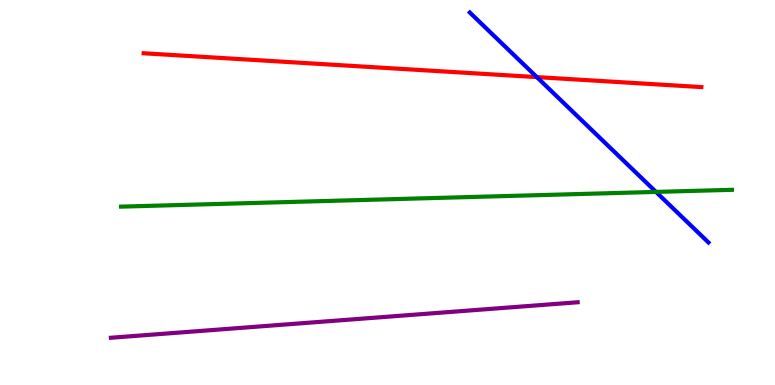[{'lines': ['blue', 'red'], 'intersections': [{'x': 6.93, 'y': 8.0}]}, {'lines': ['green', 'red'], 'intersections': []}, {'lines': ['purple', 'red'], 'intersections': []}, {'lines': ['blue', 'green'], 'intersections': [{'x': 8.46, 'y': 5.02}]}, {'lines': ['blue', 'purple'], 'intersections': []}, {'lines': ['green', 'purple'], 'intersections': []}]